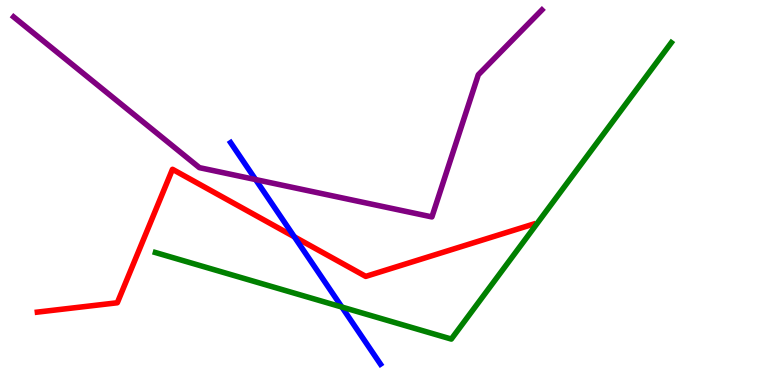[{'lines': ['blue', 'red'], 'intersections': [{'x': 3.8, 'y': 3.85}]}, {'lines': ['green', 'red'], 'intersections': []}, {'lines': ['purple', 'red'], 'intersections': []}, {'lines': ['blue', 'green'], 'intersections': [{'x': 4.41, 'y': 2.02}]}, {'lines': ['blue', 'purple'], 'intersections': [{'x': 3.3, 'y': 5.34}]}, {'lines': ['green', 'purple'], 'intersections': []}]